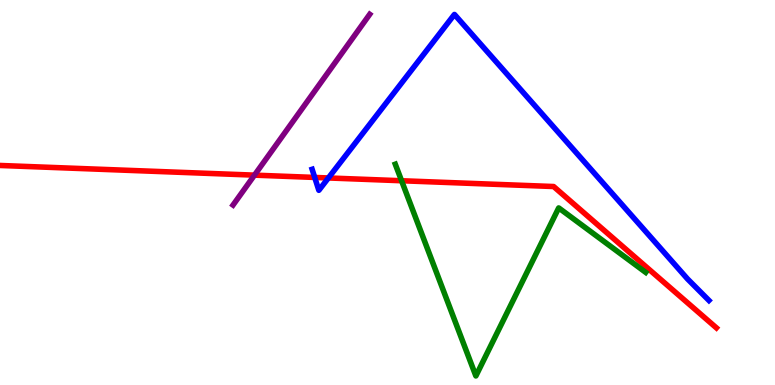[{'lines': ['blue', 'red'], 'intersections': [{'x': 4.06, 'y': 5.39}, {'x': 4.24, 'y': 5.38}]}, {'lines': ['green', 'red'], 'intersections': [{'x': 5.18, 'y': 5.31}]}, {'lines': ['purple', 'red'], 'intersections': [{'x': 3.28, 'y': 5.45}]}, {'lines': ['blue', 'green'], 'intersections': []}, {'lines': ['blue', 'purple'], 'intersections': []}, {'lines': ['green', 'purple'], 'intersections': []}]